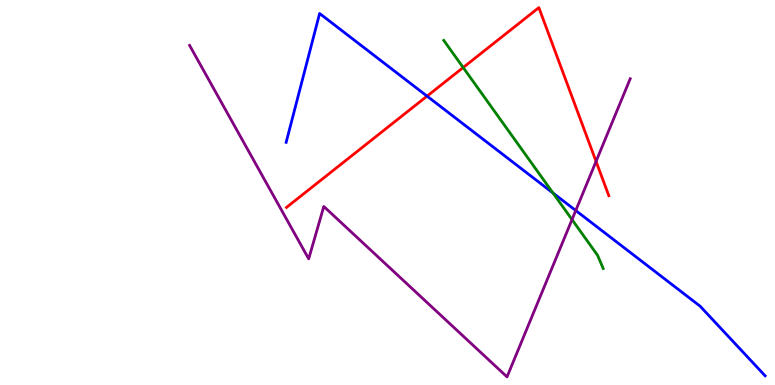[{'lines': ['blue', 'red'], 'intersections': [{'x': 5.51, 'y': 7.5}]}, {'lines': ['green', 'red'], 'intersections': [{'x': 5.98, 'y': 8.25}]}, {'lines': ['purple', 'red'], 'intersections': [{'x': 7.69, 'y': 5.81}]}, {'lines': ['blue', 'green'], 'intersections': [{'x': 7.14, 'y': 4.99}]}, {'lines': ['blue', 'purple'], 'intersections': [{'x': 7.43, 'y': 4.53}]}, {'lines': ['green', 'purple'], 'intersections': [{'x': 7.38, 'y': 4.3}]}]